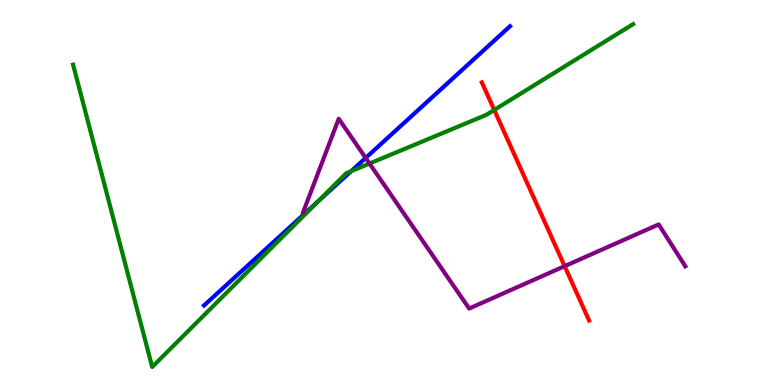[{'lines': ['blue', 'red'], 'intersections': []}, {'lines': ['green', 'red'], 'intersections': [{'x': 6.38, 'y': 7.14}]}, {'lines': ['purple', 'red'], 'intersections': [{'x': 7.29, 'y': 3.09}]}, {'lines': ['blue', 'green'], 'intersections': [{'x': 4.1, 'y': 4.77}, {'x': 4.53, 'y': 5.55}]}, {'lines': ['blue', 'purple'], 'intersections': [{'x': 4.72, 'y': 5.9}]}, {'lines': ['green', 'purple'], 'intersections': [{'x': 4.77, 'y': 5.75}]}]